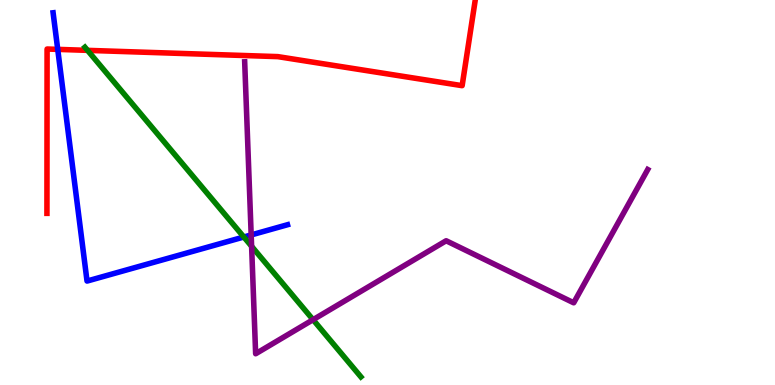[{'lines': ['blue', 'red'], 'intersections': [{'x': 0.745, 'y': 8.72}]}, {'lines': ['green', 'red'], 'intersections': [{'x': 1.13, 'y': 8.69}]}, {'lines': ['purple', 'red'], 'intersections': []}, {'lines': ['blue', 'green'], 'intersections': [{'x': 3.15, 'y': 3.84}]}, {'lines': ['blue', 'purple'], 'intersections': [{'x': 3.24, 'y': 3.9}]}, {'lines': ['green', 'purple'], 'intersections': [{'x': 3.25, 'y': 3.6}, {'x': 4.04, 'y': 1.7}]}]